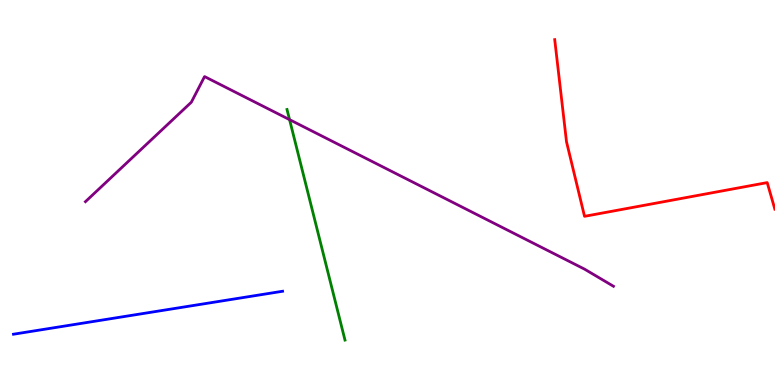[{'lines': ['blue', 'red'], 'intersections': []}, {'lines': ['green', 'red'], 'intersections': []}, {'lines': ['purple', 'red'], 'intersections': []}, {'lines': ['blue', 'green'], 'intersections': []}, {'lines': ['blue', 'purple'], 'intersections': []}, {'lines': ['green', 'purple'], 'intersections': [{'x': 3.74, 'y': 6.89}]}]